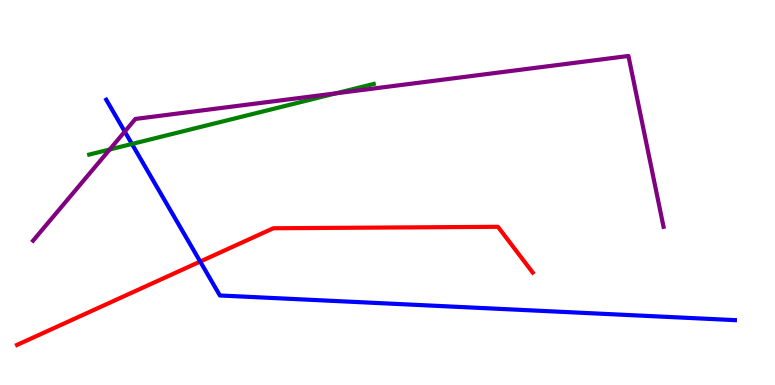[{'lines': ['blue', 'red'], 'intersections': [{'x': 2.58, 'y': 3.21}]}, {'lines': ['green', 'red'], 'intersections': []}, {'lines': ['purple', 'red'], 'intersections': []}, {'lines': ['blue', 'green'], 'intersections': [{'x': 1.7, 'y': 6.26}]}, {'lines': ['blue', 'purple'], 'intersections': [{'x': 1.61, 'y': 6.58}]}, {'lines': ['green', 'purple'], 'intersections': [{'x': 1.42, 'y': 6.12}, {'x': 4.34, 'y': 7.58}]}]